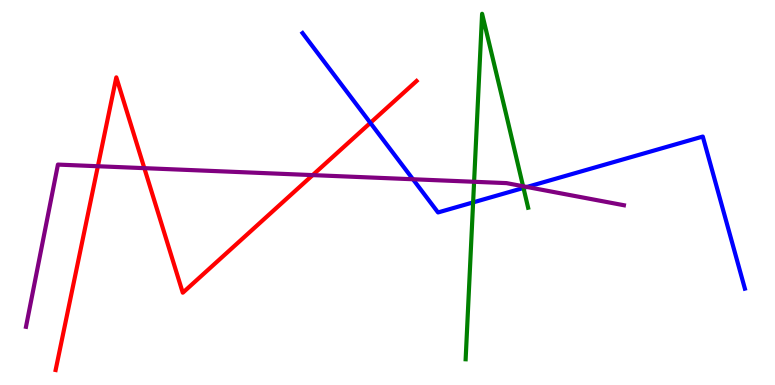[{'lines': ['blue', 'red'], 'intersections': [{'x': 4.78, 'y': 6.81}]}, {'lines': ['green', 'red'], 'intersections': []}, {'lines': ['purple', 'red'], 'intersections': [{'x': 1.26, 'y': 5.68}, {'x': 1.86, 'y': 5.63}, {'x': 4.03, 'y': 5.45}]}, {'lines': ['blue', 'green'], 'intersections': [{'x': 6.1, 'y': 4.74}, {'x': 6.75, 'y': 5.12}]}, {'lines': ['blue', 'purple'], 'intersections': [{'x': 5.33, 'y': 5.34}, {'x': 6.8, 'y': 5.14}]}, {'lines': ['green', 'purple'], 'intersections': [{'x': 6.12, 'y': 5.28}, {'x': 6.75, 'y': 5.16}]}]